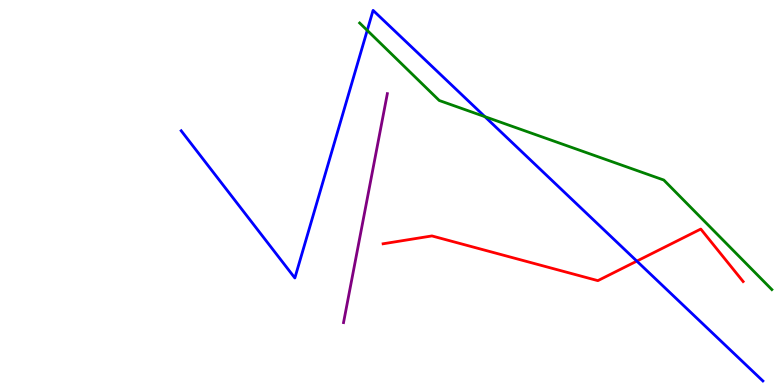[{'lines': ['blue', 'red'], 'intersections': [{'x': 8.22, 'y': 3.22}]}, {'lines': ['green', 'red'], 'intersections': []}, {'lines': ['purple', 'red'], 'intersections': []}, {'lines': ['blue', 'green'], 'intersections': [{'x': 4.74, 'y': 9.21}, {'x': 6.26, 'y': 6.97}]}, {'lines': ['blue', 'purple'], 'intersections': []}, {'lines': ['green', 'purple'], 'intersections': []}]